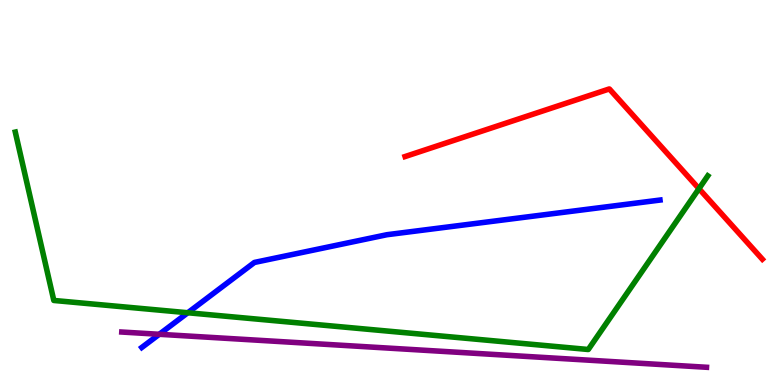[{'lines': ['blue', 'red'], 'intersections': []}, {'lines': ['green', 'red'], 'intersections': [{'x': 9.02, 'y': 5.1}]}, {'lines': ['purple', 'red'], 'intersections': []}, {'lines': ['blue', 'green'], 'intersections': [{'x': 2.42, 'y': 1.88}]}, {'lines': ['blue', 'purple'], 'intersections': [{'x': 2.06, 'y': 1.32}]}, {'lines': ['green', 'purple'], 'intersections': []}]